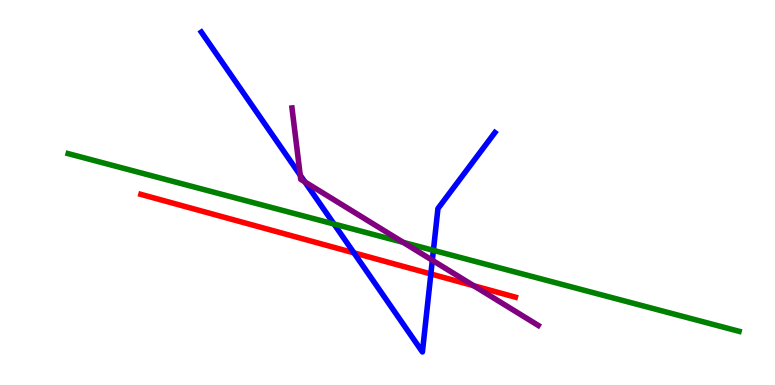[{'lines': ['blue', 'red'], 'intersections': [{'x': 4.57, 'y': 3.43}, {'x': 5.56, 'y': 2.88}]}, {'lines': ['green', 'red'], 'intersections': []}, {'lines': ['purple', 'red'], 'intersections': [{'x': 6.11, 'y': 2.58}]}, {'lines': ['blue', 'green'], 'intersections': [{'x': 4.31, 'y': 4.18}, {'x': 5.59, 'y': 3.5}]}, {'lines': ['blue', 'purple'], 'intersections': [{'x': 3.87, 'y': 5.45}, {'x': 3.93, 'y': 5.28}, {'x': 5.58, 'y': 3.24}]}, {'lines': ['green', 'purple'], 'intersections': [{'x': 5.2, 'y': 3.71}]}]